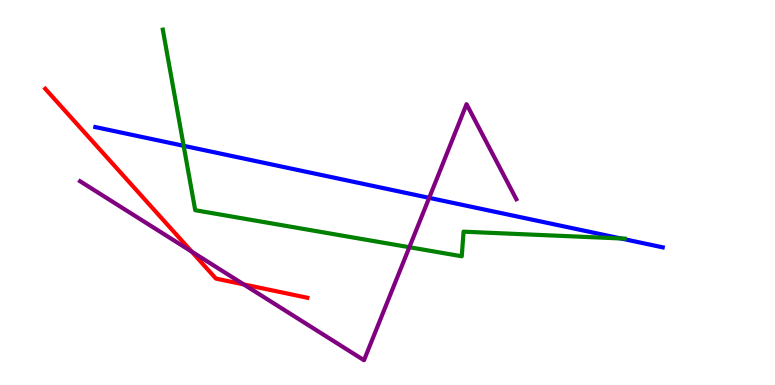[{'lines': ['blue', 'red'], 'intersections': []}, {'lines': ['green', 'red'], 'intersections': []}, {'lines': ['purple', 'red'], 'intersections': [{'x': 2.47, 'y': 3.47}, {'x': 3.14, 'y': 2.61}]}, {'lines': ['blue', 'green'], 'intersections': [{'x': 2.37, 'y': 6.21}, {'x': 8.01, 'y': 3.81}]}, {'lines': ['blue', 'purple'], 'intersections': [{'x': 5.54, 'y': 4.86}]}, {'lines': ['green', 'purple'], 'intersections': [{'x': 5.28, 'y': 3.58}]}]